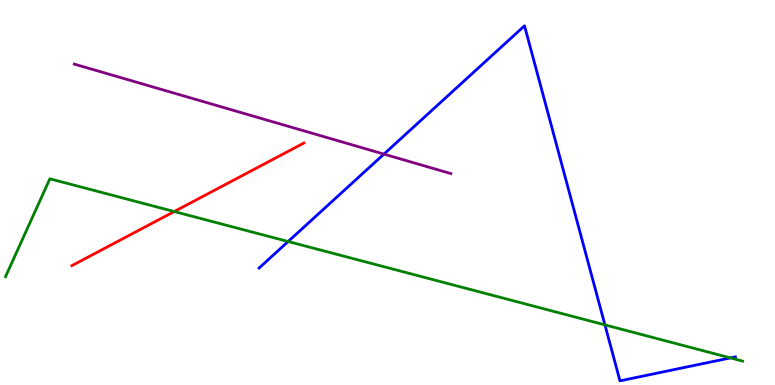[{'lines': ['blue', 'red'], 'intersections': []}, {'lines': ['green', 'red'], 'intersections': [{'x': 2.25, 'y': 4.51}]}, {'lines': ['purple', 'red'], 'intersections': []}, {'lines': ['blue', 'green'], 'intersections': [{'x': 3.72, 'y': 3.73}, {'x': 7.81, 'y': 1.56}, {'x': 9.42, 'y': 0.704}]}, {'lines': ['blue', 'purple'], 'intersections': [{'x': 4.95, 'y': 6.0}]}, {'lines': ['green', 'purple'], 'intersections': []}]